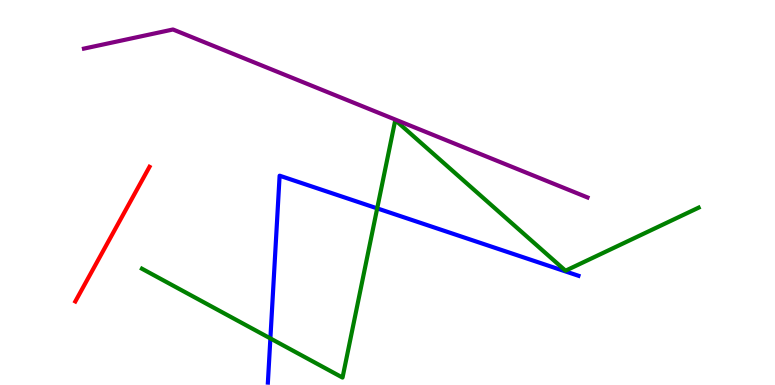[{'lines': ['blue', 'red'], 'intersections': []}, {'lines': ['green', 'red'], 'intersections': []}, {'lines': ['purple', 'red'], 'intersections': []}, {'lines': ['blue', 'green'], 'intersections': [{'x': 3.49, 'y': 1.21}, {'x': 4.87, 'y': 4.59}]}, {'lines': ['blue', 'purple'], 'intersections': []}, {'lines': ['green', 'purple'], 'intersections': []}]